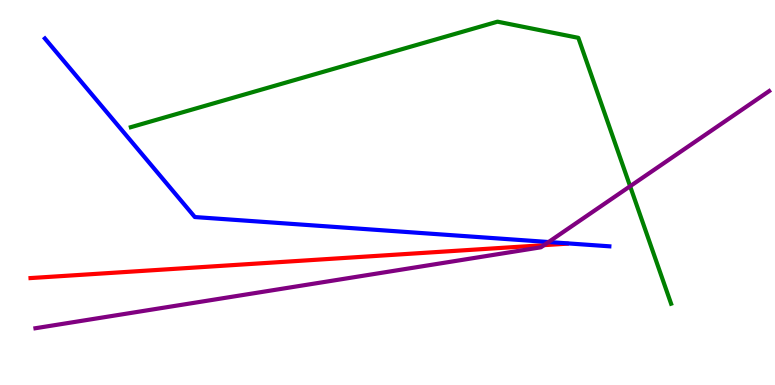[{'lines': ['blue', 'red'], 'intersections': []}, {'lines': ['green', 'red'], 'intersections': []}, {'lines': ['purple', 'red'], 'intersections': [{'x': 7.02, 'y': 3.63}]}, {'lines': ['blue', 'green'], 'intersections': []}, {'lines': ['blue', 'purple'], 'intersections': [{'x': 7.08, 'y': 3.71}]}, {'lines': ['green', 'purple'], 'intersections': [{'x': 8.13, 'y': 5.16}]}]